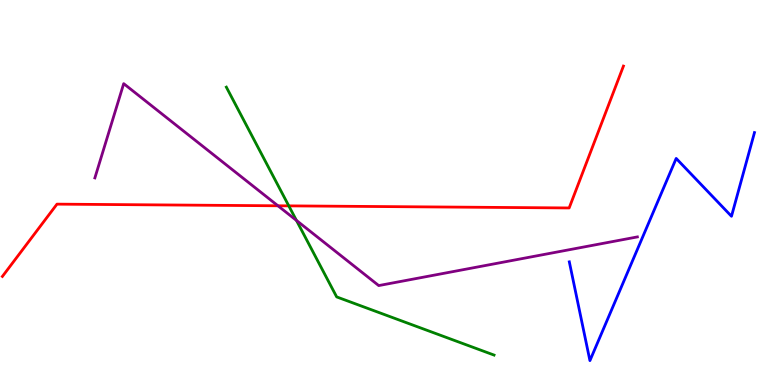[{'lines': ['blue', 'red'], 'intersections': []}, {'lines': ['green', 'red'], 'intersections': [{'x': 3.73, 'y': 4.65}]}, {'lines': ['purple', 'red'], 'intersections': [{'x': 3.59, 'y': 4.65}]}, {'lines': ['blue', 'green'], 'intersections': []}, {'lines': ['blue', 'purple'], 'intersections': []}, {'lines': ['green', 'purple'], 'intersections': [{'x': 3.83, 'y': 4.27}]}]